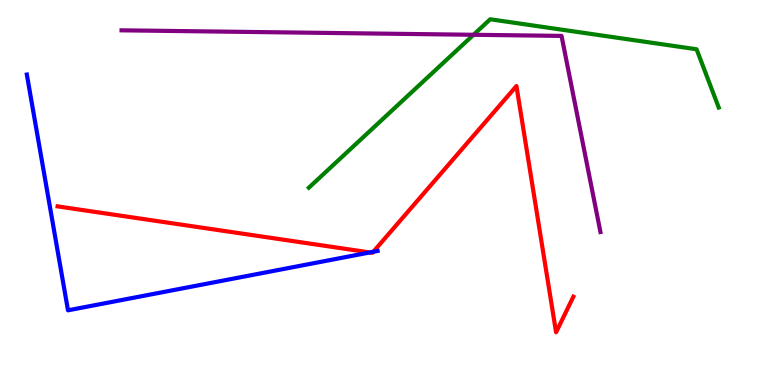[{'lines': ['blue', 'red'], 'intersections': [{'x': 4.77, 'y': 3.44}, {'x': 4.82, 'y': 3.46}]}, {'lines': ['green', 'red'], 'intersections': []}, {'lines': ['purple', 'red'], 'intersections': []}, {'lines': ['blue', 'green'], 'intersections': []}, {'lines': ['blue', 'purple'], 'intersections': []}, {'lines': ['green', 'purple'], 'intersections': [{'x': 6.11, 'y': 9.1}]}]